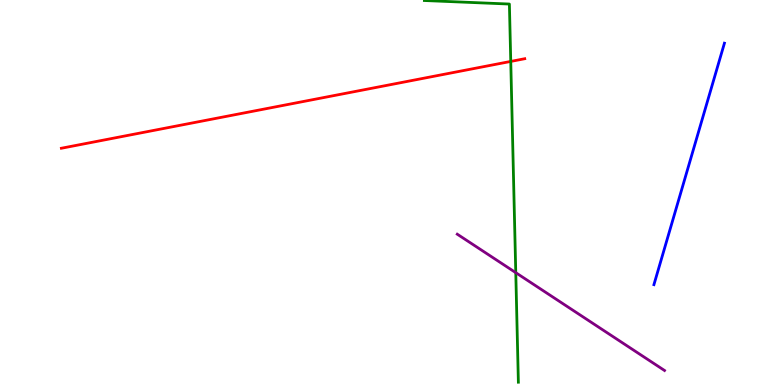[{'lines': ['blue', 'red'], 'intersections': []}, {'lines': ['green', 'red'], 'intersections': [{'x': 6.59, 'y': 8.4}]}, {'lines': ['purple', 'red'], 'intersections': []}, {'lines': ['blue', 'green'], 'intersections': []}, {'lines': ['blue', 'purple'], 'intersections': []}, {'lines': ['green', 'purple'], 'intersections': [{'x': 6.66, 'y': 2.92}]}]